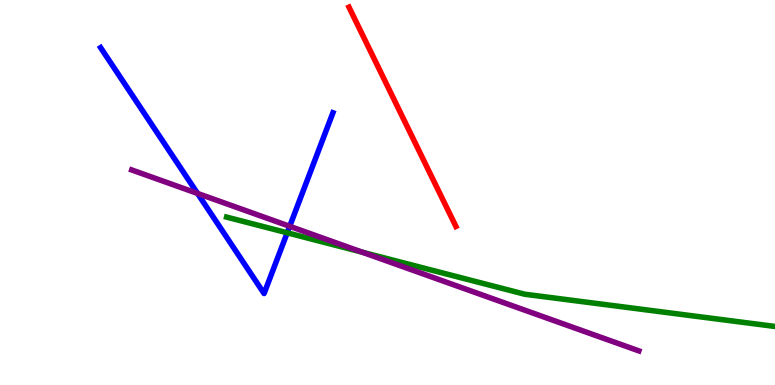[{'lines': ['blue', 'red'], 'intersections': []}, {'lines': ['green', 'red'], 'intersections': []}, {'lines': ['purple', 'red'], 'intersections': []}, {'lines': ['blue', 'green'], 'intersections': [{'x': 3.71, 'y': 3.95}]}, {'lines': ['blue', 'purple'], 'intersections': [{'x': 2.55, 'y': 4.98}, {'x': 3.74, 'y': 4.12}]}, {'lines': ['green', 'purple'], 'intersections': [{'x': 4.68, 'y': 3.45}]}]